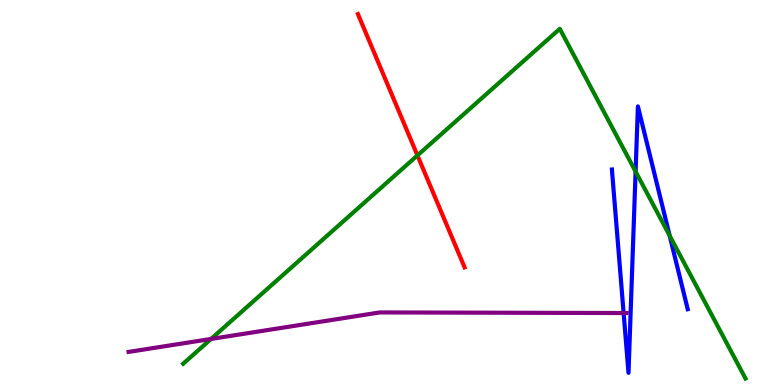[{'lines': ['blue', 'red'], 'intersections': []}, {'lines': ['green', 'red'], 'intersections': [{'x': 5.39, 'y': 5.96}]}, {'lines': ['purple', 'red'], 'intersections': []}, {'lines': ['blue', 'green'], 'intersections': [{'x': 8.2, 'y': 5.54}, {'x': 8.64, 'y': 3.88}]}, {'lines': ['blue', 'purple'], 'intersections': [{'x': 8.05, 'y': 1.87}]}, {'lines': ['green', 'purple'], 'intersections': [{'x': 2.72, 'y': 1.2}]}]